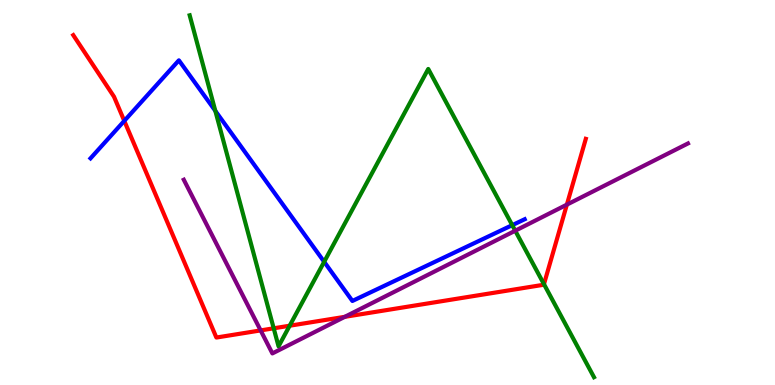[{'lines': ['blue', 'red'], 'intersections': [{'x': 1.6, 'y': 6.86}]}, {'lines': ['green', 'red'], 'intersections': [{'x': 3.53, 'y': 1.47}, {'x': 3.74, 'y': 1.54}, {'x': 7.02, 'y': 2.62}]}, {'lines': ['purple', 'red'], 'intersections': [{'x': 3.36, 'y': 1.42}, {'x': 4.45, 'y': 1.77}, {'x': 7.31, 'y': 4.68}]}, {'lines': ['blue', 'green'], 'intersections': [{'x': 2.78, 'y': 7.12}, {'x': 4.18, 'y': 3.2}, {'x': 6.61, 'y': 4.15}]}, {'lines': ['blue', 'purple'], 'intersections': []}, {'lines': ['green', 'purple'], 'intersections': [{'x': 6.65, 'y': 4.01}]}]